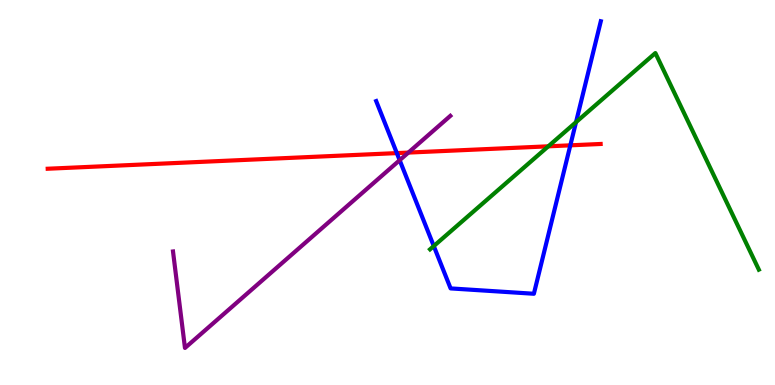[{'lines': ['blue', 'red'], 'intersections': [{'x': 5.12, 'y': 6.02}, {'x': 7.36, 'y': 6.23}]}, {'lines': ['green', 'red'], 'intersections': [{'x': 7.07, 'y': 6.2}]}, {'lines': ['purple', 'red'], 'intersections': [{'x': 5.27, 'y': 6.04}]}, {'lines': ['blue', 'green'], 'intersections': [{'x': 5.6, 'y': 3.61}, {'x': 7.43, 'y': 6.83}]}, {'lines': ['blue', 'purple'], 'intersections': [{'x': 5.16, 'y': 5.84}]}, {'lines': ['green', 'purple'], 'intersections': []}]